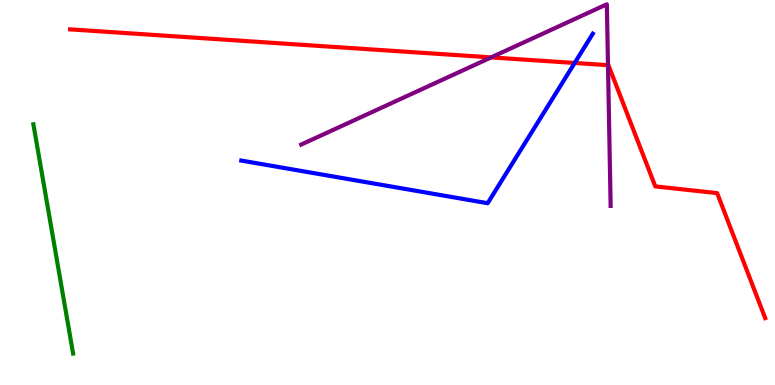[{'lines': ['blue', 'red'], 'intersections': [{'x': 7.42, 'y': 8.36}]}, {'lines': ['green', 'red'], 'intersections': []}, {'lines': ['purple', 'red'], 'intersections': [{'x': 6.34, 'y': 8.51}, {'x': 7.85, 'y': 8.31}]}, {'lines': ['blue', 'green'], 'intersections': []}, {'lines': ['blue', 'purple'], 'intersections': []}, {'lines': ['green', 'purple'], 'intersections': []}]